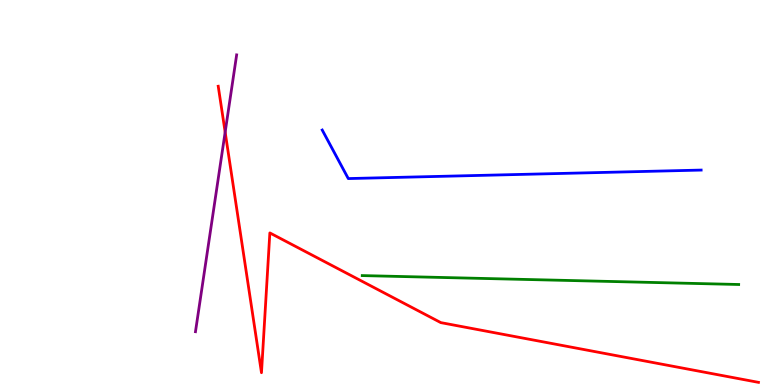[{'lines': ['blue', 'red'], 'intersections': []}, {'lines': ['green', 'red'], 'intersections': []}, {'lines': ['purple', 'red'], 'intersections': [{'x': 2.91, 'y': 6.57}]}, {'lines': ['blue', 'green'], 'intersections': []}, {'lines': ['blue', 'purple'], 'intersections': []}, {'lines': ['green', 'purple'], 'intersections': []}]